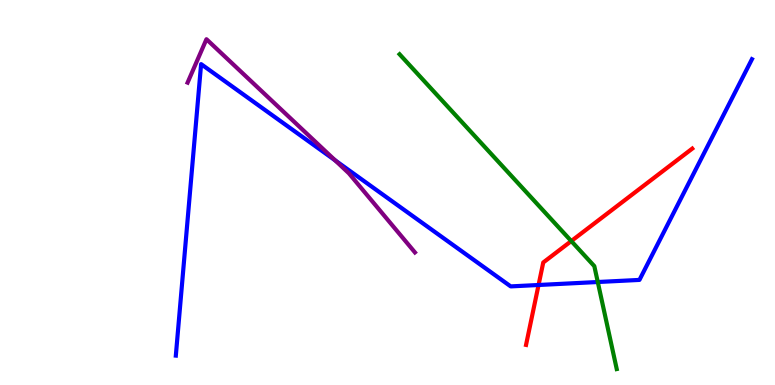[{'lines': ['blue', 'red'], 'intersections': [{'x': 6.95, 'y': 2.6}]}, {'lines': ['green', 'red'], 'intersections': [{'x': 7.37, 'y': 3.74}]}, {'lines': ['purple', 'red'], 'intersections': []}, {'lines': ['blue', 'green'], 'intersections': [{'x': 7.71, 'y': 2.68}]}, {'lines': ['blue', 'purple'], 'intersections': [{'x': 4.32, 'y': 5.84}]}, {'lines': ['green', 'purple'], 'intersections': []}]